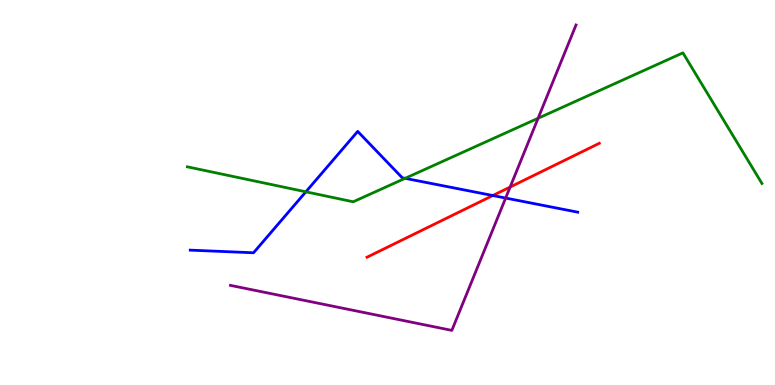[{'lines': ['blue', 'red'], 'intersections': [{'x': 6.36, 'y': 4.92}]}, {'lines': ['green', 'red'], 'intersections': []}, {'lines': ['purple', 'red'], 'intersections': [{'x': 6.58, 'y': 5.14}]}, {'lines': ['blue', 'green'], 'intersections': [{'x': 3.95, 'y': 5.02}, {'x': 5.23, 'y': 5.37}]}, {'lines': ['blue', 'purple'], 'intersections': [{'x': 6.52, 'y': 4.86}]}, {'lines': ['green', 'purple'], 'intersections': [{'x': 6.94, 'y': 6.93}]}]